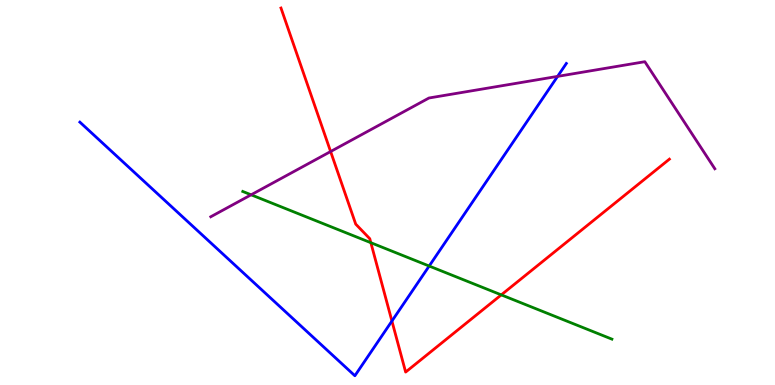[{'lines': ['blue', 'red'], 'intersections': [{'x': 5.06, 'y': 1.66}]}, {'lines': ['green', 'red'], 'intersections': [{'x': 4.79, 'y': 3.7}, {'x': 6.47, 'y': 2.34}]}, {'lines': ['purple', 'red'], 'intersections': [{'x': 4.27, 'y': 6.06}]}, {'lines': ['blue', 'green'], 'intersections': [{'x': 5.54, 'y': 3.09}]}, {'lines': ['blue', 'purple'], 'intersections': [{'x': 7.19, 'y': 8.02}]}, {'lines': ['green', 'purple'], 'intersections': [{'x': 3.24, 'y': 4.94}]}]